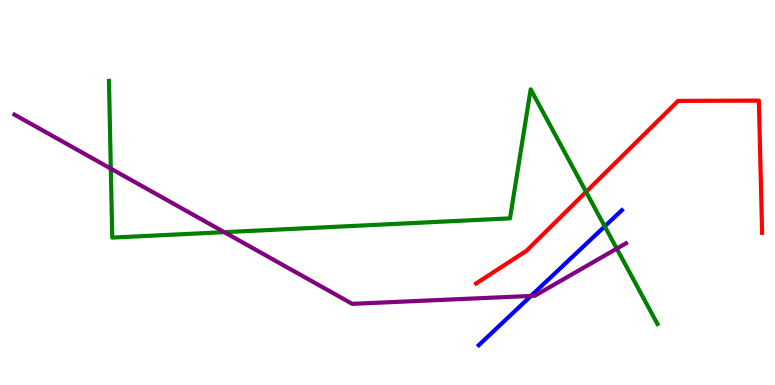[{'lines': ['blue', 'red'], 'intersections': []}, {'lines': ['green', 'red'], 'intersections': [{'x': 7.56, 'y': 5.02}]}, {'lines': ['purple', 'red'], 'intersections': []}, {'lines': ['blue', 'green'], 'intersections': [{'x': 7.8, 'y': 4.12}]}, {'lines': ['blue', 'purple'], 'intersections': [{'x': 6.85, 'y': 2.31}]}, {'lines': ['green', 'purple'], 'intersections': [{'x': 1.43, 'y': 5.62}, {'x': 2.89, 'y': 3.97}, {'x': 7.96, 'y': 3.54}]}]